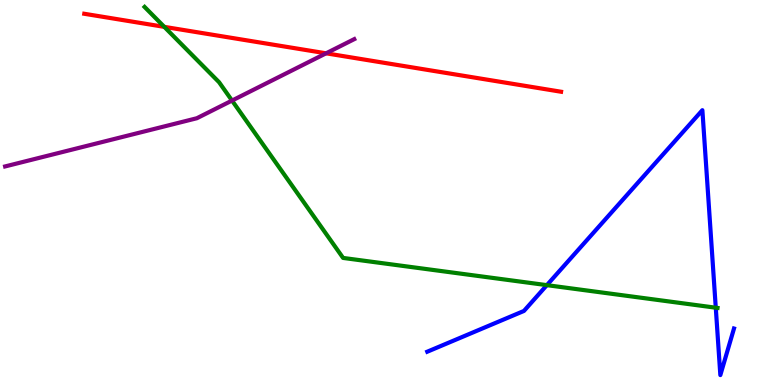[{'lines': ['blue', 'red'], 'intersections': []}, {'lines': ['green', 'red'], 'intersections': [{'x': 2.12, 'y': 9.3}]}, {'lines': ['purple', 'red'], 'intersections': [{'x': 4.21, 'y': 8.62}]}, {'lines': ['blue', 'green'], 'intersections': [{'x': 7.06, 'y': 2.59}, {'x': 9.24, 'y': 2.01}]}, {'lines': ['blue', 'purple'], 'intersections': []}, {'lines': ['green', 'purple'], 'intersections': [{'x': 2.99, 'y': 7.39}]}]